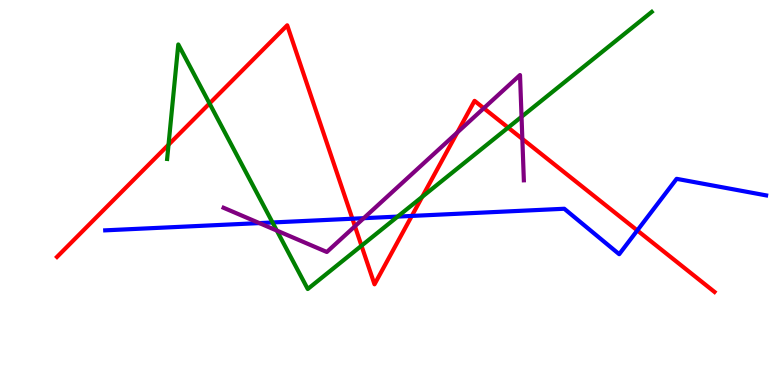[{'lines': ['blue', 'red'], 'intersections': [{'x': 4.55, 'y': 4.32}, {'x': 5.31, 'y': 4.39}, {'x': 8.22, 'y': 4.01}]}, {'lines': ['green', 'red'], 'intersections': [{'x': 2.17, 'y': 6.24}, {'x': 2.7, 'y': 7.31}, {'x': 4.66, 'y': 3.62}, {'x': 5.45, 'y': 4.89}, {'x': 6.56, 'y': 6.69}]}, {'lines': ['purple', 'red'], 'intersections': [{'x': 4.58, 'y': 4.12}, {'x': 5.9, 'y': 6.56}, {'x': 6.24, 'y': 7.19}, {'x': 6.74, 'y': 6.39}]}, {'lines': ['blue', 'green'], 'intersections': [{'x': 3.52, 'y': 4.22}, {'x': 5.13, 'y': 4.37}]}, {'lines': ['blue', 'purple'], 'intersections': [{'x': 3.35, 'y': 4.21}, {'x': 4.69, 'y': 4.33}]}, {'lines': ['green', 'purple'], 'intersections': [{'x': 3.57, 'y': 4.01}, {'x': 6.73, 'y': 6.97}]}]